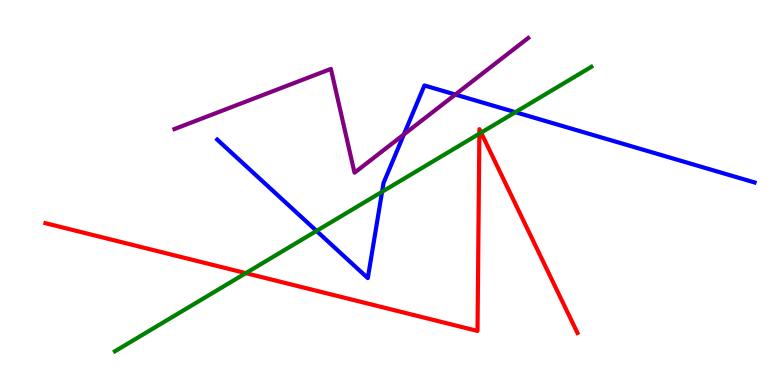[{'lines': ['blue', 'red'], 'intersections': []}, {'lines': ['green', 'red'], 'intersections': [{'x': 3.17, 'y': 2.91}, {'x': 6.19, 'y': 6.53}, {'x': 6.21, 'y': 6.55}]}, {'lines': ['purple', 'red'], 'intersections': []}, {'lines': ['blue', 'green'], 'intersections': [{'x': 4.08, 'y': 4.0}, {'x': 4.93, 'y': 5.02}, {'x': 6.65, 'y': 7.09}]}, {'lines': ['blue', 'purple'], 'intersections': [{'x': 5.21, 'y': 6.51}, {'x': 5.88, 'y': 7.54}]}, {'lines': ['green', 'purple'], 'intersections': []}]